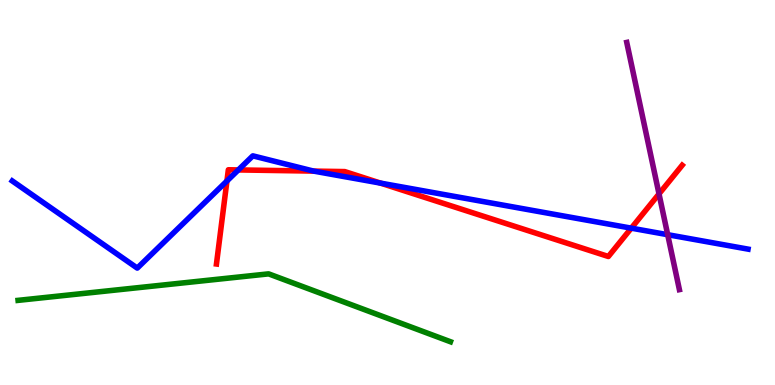[{'lines': ['blue', 'red'], 'intersections': [{'x': 2.93, 'y': 5.3}, {'x': 3.08, 'y': 5.59}, {'x': 4.05, 'y': 5.56}, {'x': 4.91, 'y': 5.24}, {'x': 8.15, 'y': 4.07}]}, {'lines': ['green', 'red'], 'intersections': []}, {'lines': ['purple', 'red'], 'intersections': [{'x': 8.5, 'y': 4.96}]}, {'lines': ['blue', 'green'], 'intersections': []}, {'lines': ['blue', 'purple'], 'intersections': [{'x': 8.62, 'y': 3.9}]}, {'lines': ['green', 'purple'], 'intersections': []}]